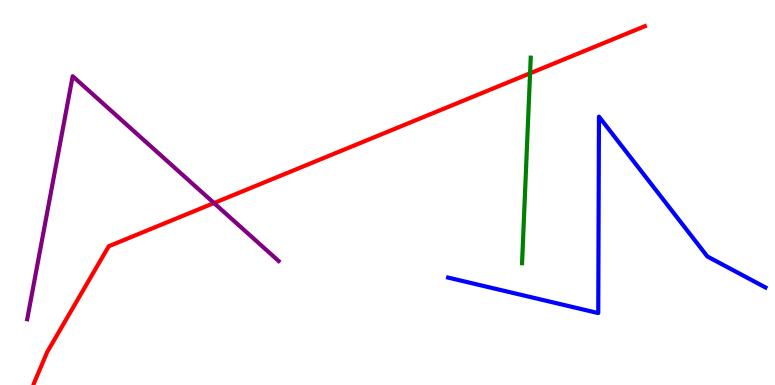[{'lines': ['blue', 'red'], 'intersections': []}, {'lines': ['green', 'red'], 'intersections': [{'x': 6.84, 'y': 8.1}]}, {'lines': ['purple', 'red'], 'intersections': [{'x': 2.76, 'y': 4.73}]}, {'lines': ['blue', 'green'], 'intersections': []}, {'lines': ['blue', 'purple'], 'intersections': []}, {'lines': ['green', 'purple'], 'intersections': []}]